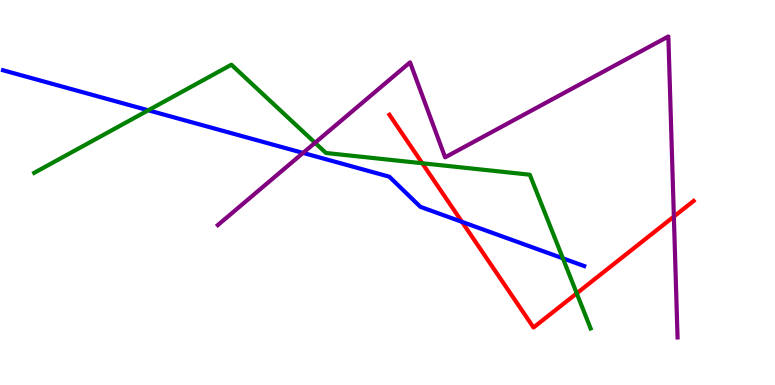[{'lines': ['blue', 'red'], 'intersections': [{'x': 5.96, 'y': 4.24}]}, {'lines': ['green', 'red'], 'intersections': [{'x': 5.45, 'y': 5.76}, {'x': 7.44, 'y': 2.38}]}, {'lines': ['purple', 'red'], 'intersections': [{'x': 8.69, 'y': 4.37}]}, {'lines': ['blue', 'green'], 'intersections': [{'x': 1.91, 'y': 7.14}, {'x': 7.26, 'y': 3.29}]}, {'lines': ['blue', 'purple'], 'intersections': [{'x': 3.91, 'y': 6.03}]}, {'lines': ['green', 'purple'], 'intersections': [{'x': 4.07, 'y': 6.29}]}]